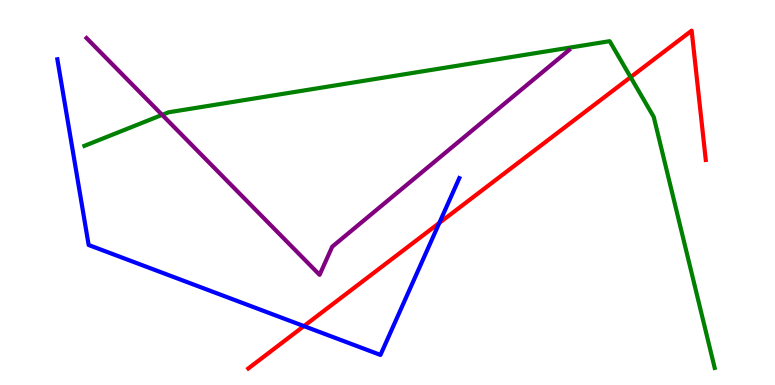[{'lines': ['blue', 'red'], 'intersections': [{'x': 3.92, 'y': 1.53}, {'x': 5.67, 'y': 4.21}]}, {'lines': ['green', 'red'], 'intersections': [{'x': 8.14, 'y': 8.0}]}, {'lines': ['purple', 'red'], 'intersections': []}, {'lines': ['blue', 'green'], 'intersections': []}, {'lines': ['blue', 'purple'], 'intersections': []}, {'lines': ['green', 'purple'], 'intersections': [{'x': 2.09, 'y': 7.02}]}]